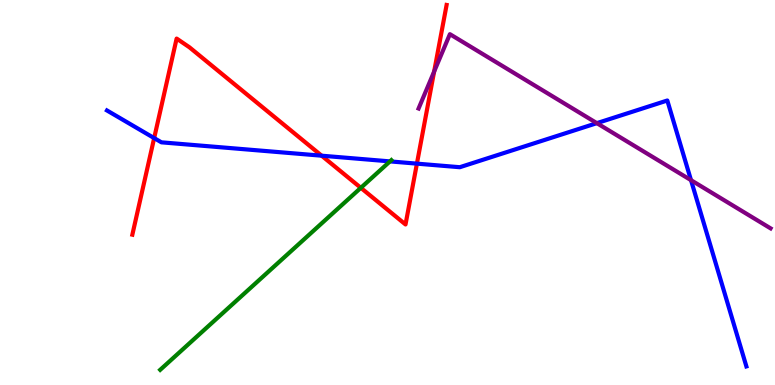[{'lines': ['blue', 'red'], 'intersections': [{'x': 1.99, 'y': 6.41}, {'x': 4.15, 'y': 5.96}, {'x': 5.38, 'y': 5.75}]}, {'lines': ['green', 'red'], 'intersections': [{'x': 4.66, 'y': 5.12}]}, {'lines': ['purple', 'red'], 'intersections': [{'x': 5.6, 'y': 8.14}]}, {'lines': ['blue', 'green'], 'intersections': [{'x': 5.03, 'y': 5.81}]}, {'lines': ['blue', 'purple'], 'intersections': [{'x': 7.7, 'y': 6.8}, {'x': 8.92, 'y': 5.32}]}, {'lines': ['green', 'purple'], 'intersections': []}]